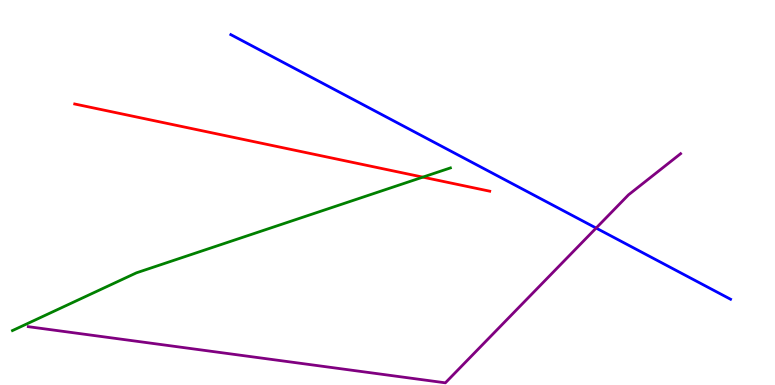[{'lines': ['blue', 'red'], 'intersections': []}, {'lines': ['green', 'red'], 'intersections': [{'x': 5.46, 'y': 5.4}]}, {'lines': ['purple', 'red'], 'intersections': []}, {'lines': ['blue', 'green'], 'intersections': []}, {'lines': ['blue', 'purple'], 'intersections': [{'x': 7.69, 'y': 4.08}]}, {'lines': ['green', 'purple'], 'intersections': []}]